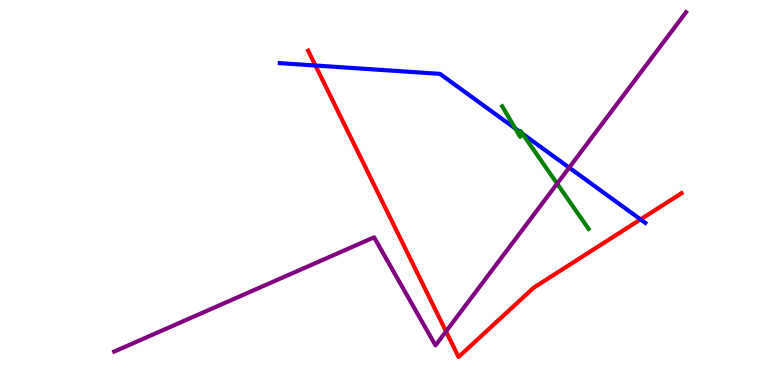[{'lines': ['blue', 'red'], 'intersections': [{'x': 4.07, 'y': 8.3}, {'x': 8.27, 'y': 4.3}]}, {'lines': ['green', 'red'], 'intersections': []}, {'lines': ['purple', 'red'], 'intersections': [{'x': 5.76, 'y': 1.39}]}, {'lines': ['blue', 'green'], 'intersections': [{'x': 6.65, 'y': 6.66}, {'x': 6.72, 'y': 6.56}, {'x': 6.74, 'y': 6.53}]}, {'lines': ['blue', 'purple'], 'intersections': [{'x': 7.34, 'y': 5.65}]}, {'lines': ['green', 'purple'], 'intersections': [{'x': 7.19, 'y': 5.23}]}]